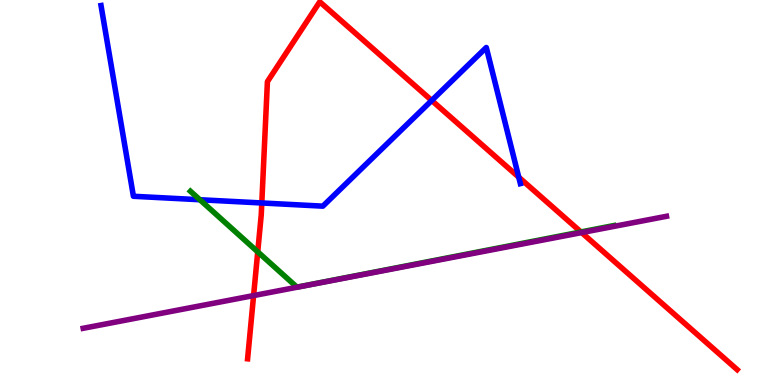[{'lines': ['blue', 'red'], 'intersections': [{'x': 3.38, 'y': 4.73}, {'x': 5.57, 'y': 7.39}, {'x': 6.69, 'y': 5.4}]}, {'lines': ['green', 'red'], 'intersections': [{'x': 3.33, 'y': 3.46}, {'x': 7.5, 'y': 3.98}]}, {'lines': ['purple', 'red'], 'intersections': [{'x': 3.27, 'y': 2.32}, {'x': 7.51, 'y': 3.96}]}, {'lines': ['blue', 'green'], 'intersections': [{'x': 2.58, 'y': 4.81}]}, {'lines': ['blue', 'purple'], 'intersections': []}, {'lines': ['green', 'purple'], 'intersections': []}]